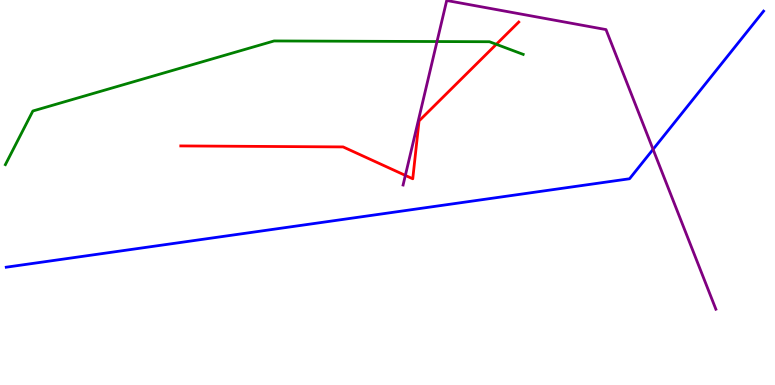[{'lines': ['blue', 'red'], 'intersections': []}, {'lines': ['green', 'red'], 'intersections': [{'x': 6.4, 'y': 8.85}]}, {'lines': ['purple', 'red'], 'intersections': [{'x': 5.23, 'y': 5.44}]}, {'lines': ['blue', 'green'], 'intersections': []}, {'lines': ['blue', 'purple'], 'intersections': [{'x': 8.43, 'y': 6.12}]}, {'lines': ['green', 'purple'], 'intersections': [{'x': 5.64, 'y': 8.92}]}]